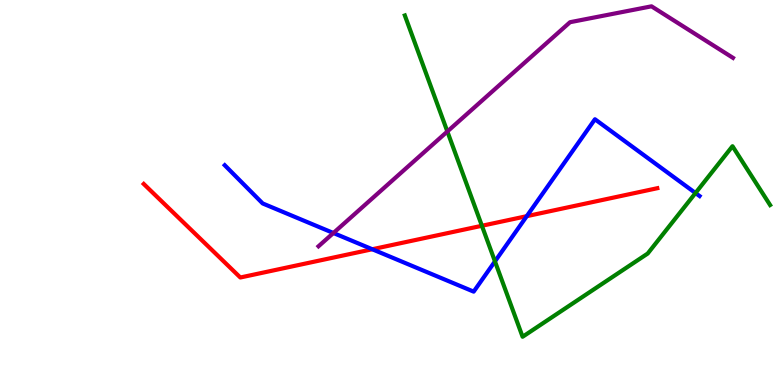[{'lines': ['blue', 'red'], 'intersections': [{'x': 4.8, 'y': 3.53}, {'x': 6.8, 'y': 4.39}]}, {'lines': ['green', 'red'], 'intersections': [{'x': 6.22, 'y': 4.14}]}, {'lines': ['purple', 'red'], 'intersections': []}, {'lines': ['blue', 'green'], 'intersections': [{'x': 6.39, 'y': 3.21}, {'x': 8.97, 'y': 4.99}]}, {'lines': ['blue', 'purple'], 'intersections': [{'x': 4.3, 'y': 3.95}]}, {'lines': ['green', 'purple'], 'intersections': [{'x': 5.77, 'y': 6.58}]}]